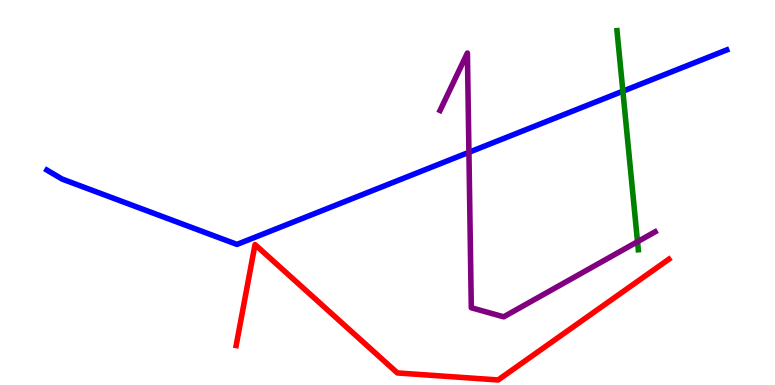[{'lines': ['blue', 'red'], 'intersections': []}, {'lines': ['green', 'red'], 'intersections': []}, {'lines': ['purple', 'red'], 'intersections': []}, {'lines': ['blue', 'green'], 'intersections': [{'x': 8.04, 'y': 7.63}]}, {'lines': ['blue', 'purple'], 'intersections': [{'x': 6.05, 'y': 6.04}]}, {'lines': ['green', 'purple'], 'intersections': [{'x': 8.23, 'y': 3.72}]}]